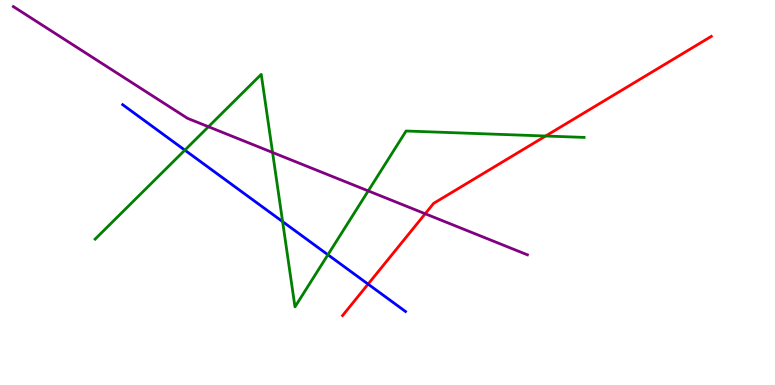[{'lines': ['blue', 'red'], 'intersections': [{'x': 4.75, 'y': 2.62}]}, {'lines': ['green', 'red'], 'intersections': [{'x': 7.04, 'y': 6.47}]}, {'lines': ['purple', 'red'], 'intersections': [{'x': 5.49, 'y': 4.45}]}, {'lines': ['blue', 'green'], 'intersections': [{'x': 2.39, 'y': 6.1}, {'x': 3.65, 'y': 4.24}, {'x': 4.23, 'y': 3.38}]}, {'lines': ['blue', 'purple'], 'intersections': []}, {'lines': ['green', 'purple'], 'intersections': [{'x': 2.69, 'y': 6.71}, {'x': 3.52, 'y': 6.04}, {'x': 4.75, 'y': 5.04}]}]